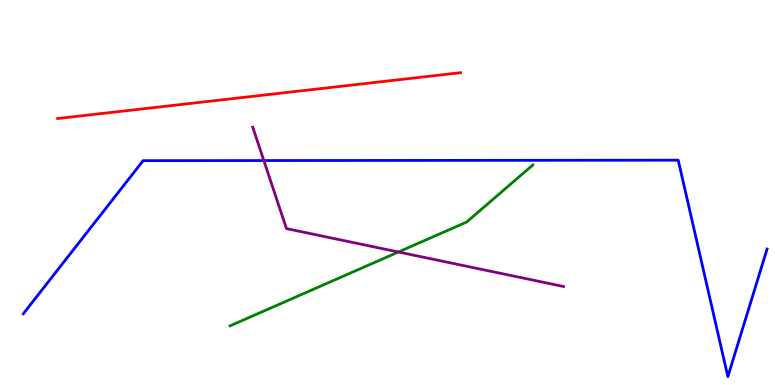[{'lines': ['blue', 'red'], 'intersections': []}, {'lines': ['green', 'red'], 'intersections': []}, {'lines': ['purple', 'red'], 'intersections': []}, {'lines': ['blue', 'green'], 'intersections': []}, {'lines': ['blue', 'purple'], 'intersections': [{'x': 3.4, 'y': 5.83}]}, {'lines': ['green', 'purple'], 'intersections': [{'x': 5.14, 'y': 3.45}]}]